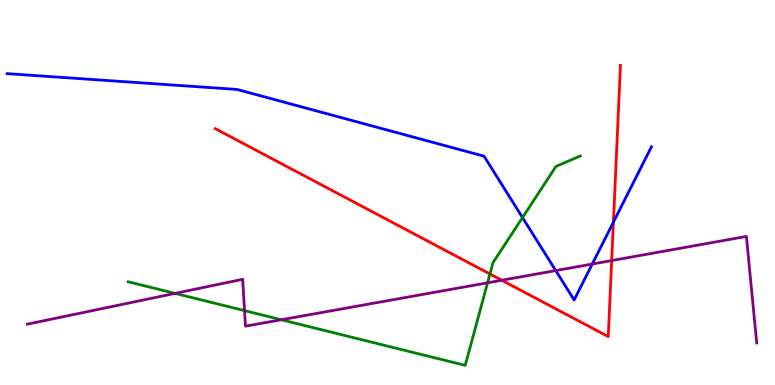[{'lines': ['blue', 'red'], 'intersections': [{'x': 7.91, 'y': 4.23}]}, {'lines': ['green', 'red'], 'intersections': [{'x': 6.32, 'y': 2.88}]}, {'lines': ['purple', 'red'], 'intersections': [{'x': 6.47, 'y': 2.72}, {'x': 7.89, 'y': 3.23}]}, {'lines': ['blue', 'green'], 'intersections': [{'x': 6.74, 'y': 4.35}]}, {'lines': ['blue', 'purple'], 'intersections': [{'x': 7.17, 'y': 2.97}, {'x': 7.64, 'y': 3.14}]}, {'lines': ['green', 'purple'], 'intersections': [{'x': 2.26, 'y': 2.38}, {'x': 3.16, 'y': 1.93}, {'x': 3.63, 'y': 1.69}, {'x': 6.29, 'y': 2.65}]}]